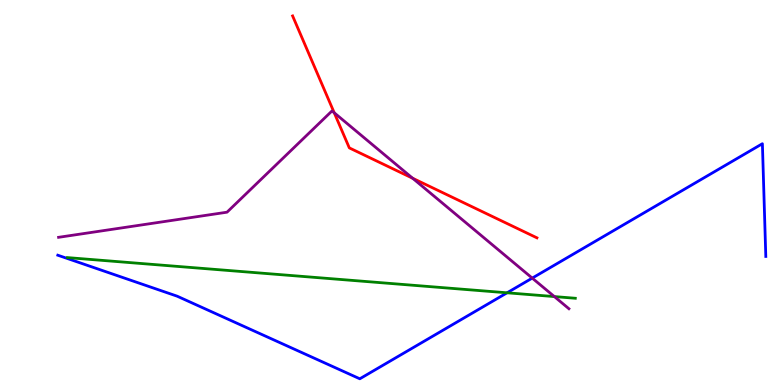[{'lines': ['blue', 'red'], 'intersections': []}, {'lines': ['green', 'red'], 'intersections': []}, {'lines': ['purple', 'red'], 'intersections': [{'x': 4.31, 'y': 7.07}, {'x': 5.32, 'y': 5.37}]}, {'lines': ['blue', 'green'], 'intersections': [{'x': 6.54, 'y': 2.39}]}, {'lines': ['blue', 'purple'], 'intersections': [{'x': 6.87, 'y': 2.78}]}, {'lines': ['green', 'purple'], 'intersections': [{'x': 7.15, 'y': 2.3}]}]